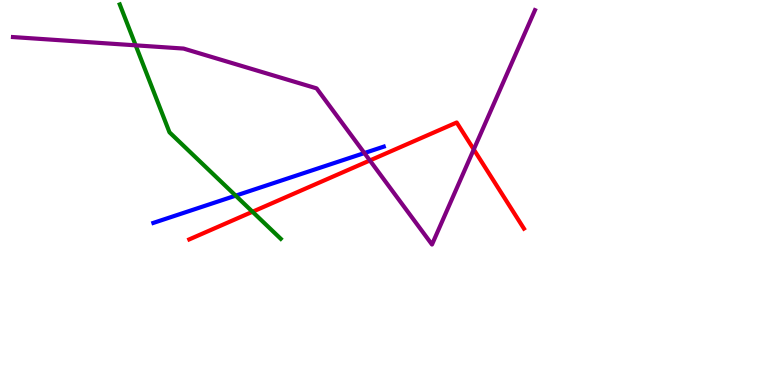[{'lines': ['blue', 'red'], 'intersections': []}, {'lines': ['green', 'red'], 'intersections': [{'x': 3.26, 'y': 4.5}]}, {'lines': ['purple', 'red'], 'intersections': [{'x': 4.77, 'y': 5.83}, {'x': 6.11, 'y': 6.12}]}, {'lines': ['blue', 'green'], 'intersections': [{'x': 3.04, 'y': 4.92}]}, {'lines': ['blue', 'purple'], 'intersections': [{'x': 4.7, 'y': 6.02}]}, {'lines': ['green', 'purple'], 'intersections': [{'x': 1.75, 'y': 8.82}]}]